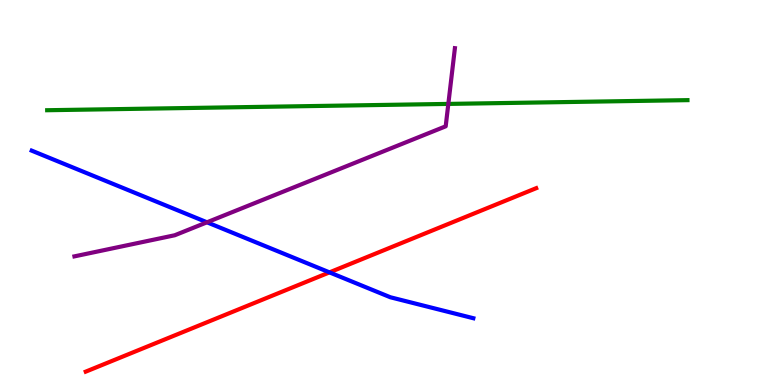[{'lines': ['blue', 'red'], 'intersections': [{'x': 4.25, 'y': 2.93}]}, {'lines': ['green', 'red'], 'intersections': []}, {'lines': ['purple', 'red'], 'intersections': []}, {'lines': ['blue', 'green'], 'intersections': []}, {'lines': ['blue', 'purple'], 'intersections': [{'x': 2.67, 'y': 4.23}]}, {'lines': ['green', 'purple'], 'intersections': [{'x': 5.78, 'y': 7.3}]}]